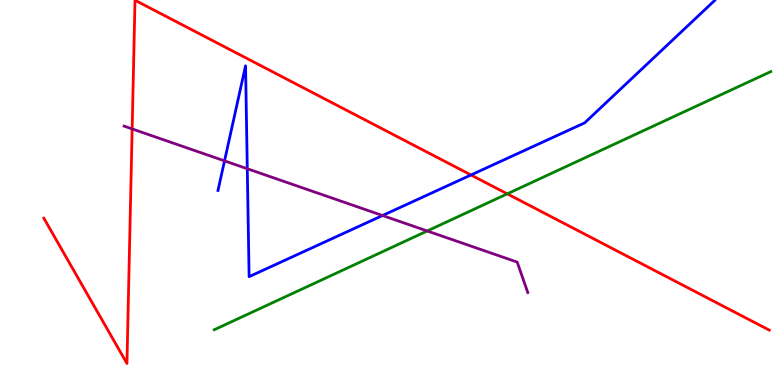[{'lines': ['blue', 'red'], 'intersections': [{'x': 6.08, 'y': 5.46}]}, {'lines': ['green', 'red'], 'intersections': [{'x': 6.55, 'y': 4.97}]}, {'lines': ['purple', 'red'], 'intersections': [{'x': 1.71, 'y': 6.65}]}, {'lines': ['blue', 'green'], 'intersections': []}, {'lines': ['blue', 'purple'], 'intersections': [{'x': 2.9, 'y': 5.82}, {'x': 3.19, 'y': 5.62}, {'x': 4.94, 'y': 4.4}]}, {'lines': ['green', 'purple'], 'intersections': [{'x': 5.51, 'y': 4.0}]}]